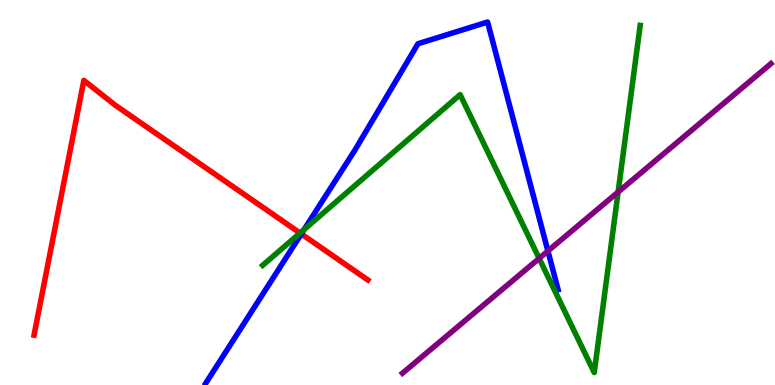[{'lines': ['blue', 'red'], 'intersections': [{'x': 3.89, 'y': 3.92}]}, {'lines': ['green', 'red'], 'intersections': [{'x': 3.87, 'y': 3.95}]}, {'lines': ['purple', 'red'], 'intersections': []}, {'lines': ['blue', 'green'], 'intersections': [{'x': 3.92, 'y': 4.04}]}, {'lines': ['blue', 'purple'], 'intersections': [{'x': 7.07, 'y': 3.48}]}, {'lines': ['green', 'purple'], 'intersections': [{'x': 6.96, 'y': 3.29}, {'x': 7.98, 'y': 5.01}]}]